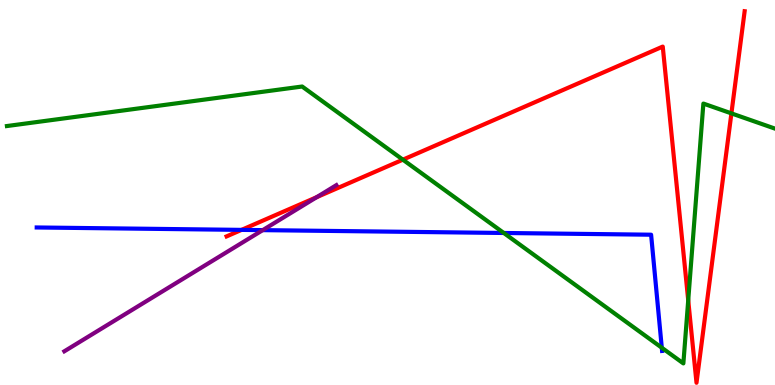[{'lines': ['blue', 'red'], 'intersections': [{'x': 3.12, 'y': 4.03}]}, {'lines': ['green', 'red'], 'intersections': [{'x': 5.2, 'y': 5.85}, {'x': 8.88, 'y': 2.2}, {'x': 9.44, 'y': 7.06}]}, {'lines': ['purple', 'red'], 'intersections': [{'x': 4.09, 'y': 4.88}]}, {'lines': ['blue', 'green'], 'intersections': [{'x': 6.5, 'y': 3.95}, {'x': 8.54, 'y': 0.968}]}, {'lines': ['blue', 'purple'], 'intersections': [{'x': 3.39, 'y': 4.02}]}, {'lines': ['green', 'purple'], 'intersections': []}]